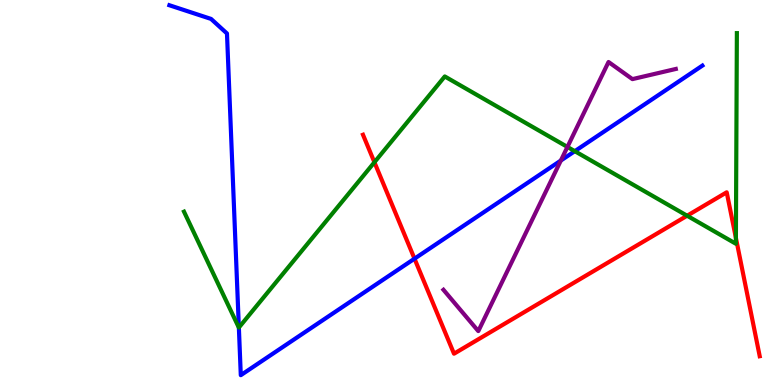[{'lines': ['blue', 'red'], 'intersections': [{'x': 5.35, 'y': 3.28}]}, {'lines': ['green', 'red'], 'intersections': [{'x': 4.83, 'y': 5.79}, {'x': 8.87, 'y': 4.4}, {'x': 9.5, 'y': 3.82}]}, {'lines': ['purple', 'red'], 'intersections': []}, {'lines': ['blue', 'green'], 'intersections': [{'x': 3.08, 'y': 1.49}, {'x': 7.42, 'y': 6.07}]}, {'lines': ['blue', 'purple'], 'intersections': [{'x': 7.24, 'y': 5.83}]}, {'lines': ['green', 'purple'], 'intersections': [{'x': 7.32, 'y': 6.18}]}]